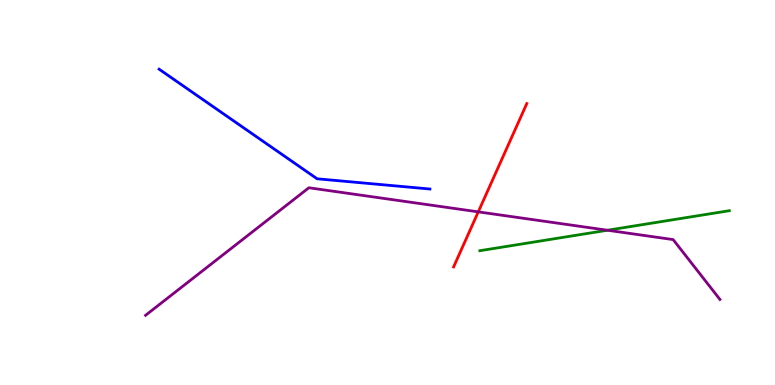[{'lines': ['blue', 'red'], 'intersections': []}, {'lines': ['green', 'red'], 'intersections': []}, {'lines': ['purple', 'red'], 'intersections': [{'x': 6.17, 'y': 4.5}]}, {'lines': ['blue', 'green'], 'intersections': []}, {'lines': ['blue', 'purple'], 'intersections': []}, {'lines': ['green', 'purple'], 'intersections': [{'x': 7.84, 'y': 4.02}]}]